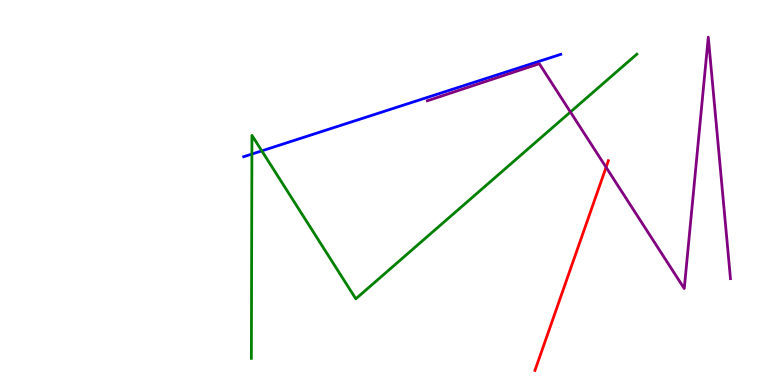[{'lines': ['blue', 'red'], 'intersections': []}, {'lines': ['green', 'red'], 'intersections': []}, {'lines': ['purple', 'red'], 'intersections': [{'x': 7.82, 'y': 5.65}]}, {'lines': ['blue', 'green'], 'intersections': [{'x': 3.25, 'y': 6.0}, {'x': 3.38, 'y': 6.08}]}, {'lines': ['blue', 'purple'], 'intersections': []}, {'lines': ['green', 'purple'], 'intersections': [{'x': 7.36, 'y': 7.09}]}]